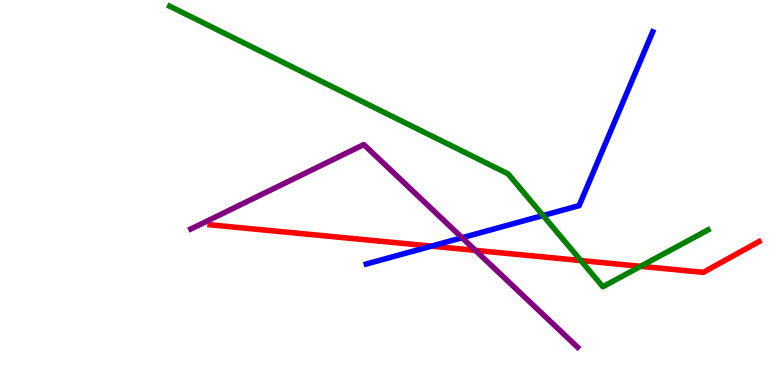[{'lines': ['blue', 'red'], 'intersections': [{'x': 5.57, 'y': 3.61}]}, {'lines': ['green', 'red'], 'intersections': [{'x': 7.49, 'y': 3.23}, {'x': 8.27, 'y': 3.08}]}, {'lines': ['purple', 'red'], 'intersections': [{'x': 6.13, 'y': 3.5}]}, {'lines': ['blue', 'green'], 'intersections': [{'x': 7.01, 'y': 4.4}]}, {'lines': ['blue', 'purple'], 'intersections': [{'x': 5.96, 'y': 3.83}]}, {'lines': ['green', 'purple'], 'intersections': []}]